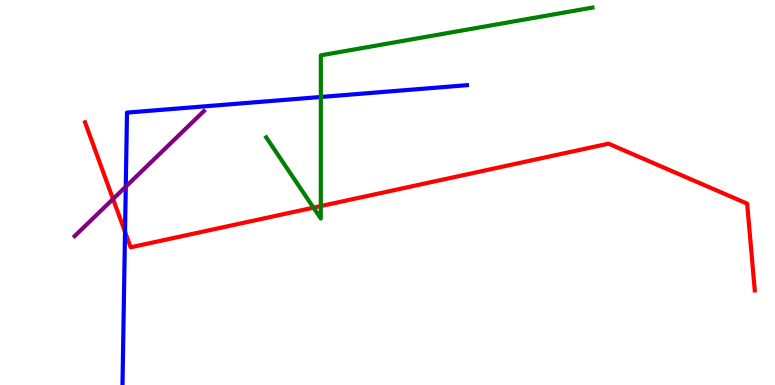[{'lines': ['blue', 'red'], 'intersections': [{'x': 1.61, 'y': 3.98}]}, {'lines': ['green', 'red'], 'intersections': [{'x': 4.04, 'y': 4.61}, {'x': 4.14, 'y': 4.65}]}, {'lines': ['purple', 'red'], 'intersections': [{'x': 1.46, 'y': 4.83}]}, {'lines': ['blue', 'green'], 'intersections': [{'x': 4.14, 'y': 7.48}]}, {'lines': ['blue', 'purple'], 'intersections': [{'x': 1.62, 'y': 5.15}]}, {'lines': ['green', 'purple'], 'intersections': []}]